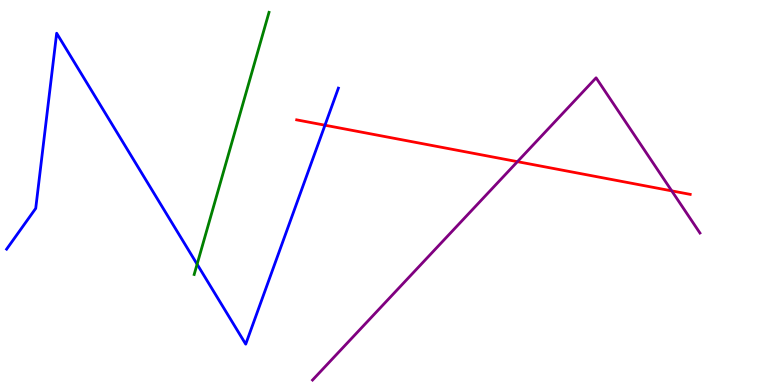[{'lines': ['blue', 'red'], 'intersections': [{'x': 4.19, 'y': 6.75}]}, {'lines': ['green', 'red'], 'intersections': []}, {'lines': ['purple', 'red'], 'intersections': [{'x': 6.68, 'y': 5.8}, {'x': 8.67, 'y': 5.04}]}, {'lines': ['blue', 'green'], 'intersections': [{'x': 2.54, 'y': 3.14}]}, {'lines': ['blue', 'purple'], 'intersections': []}, {'lines': ['green', 'purple'], 'intersections': []}]